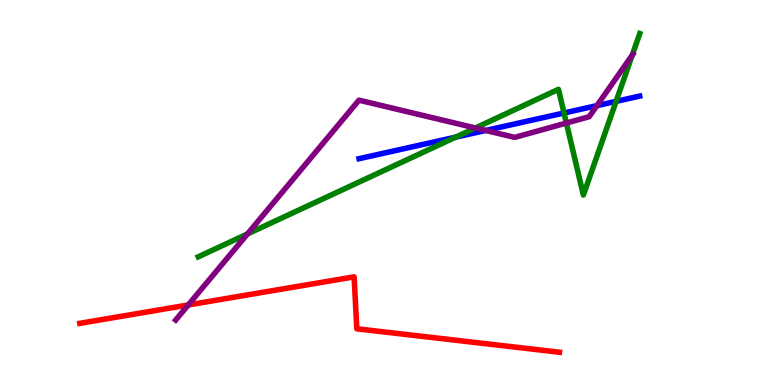[{'lines': ['blue', 'red'], 'intersections': []}, {'lines': ['green', 'red'], 'intersections': []}, {'lines': ['purple', 'red'], 'intersections': [{'x': 2.43, 'y': 2.08}]}, {'lines': ['blue', 'green'], 'intersections': [{'x': 5.88, 'y': 6.44}, {'x': 7.28, 'y': 7.07}, {'x': 7.95, 'y': 7.37}]}, {'lines': ['blue', 'purple'], 'intersections': [{'x': 6.27, 'y': 6.61}, {'x': 7.7, 'y': 7.26}]}, {'lines': ['green', 'purple'], 'intersections': [{'x': 3.19, 'y': 3.92}, {'x': 6.13, 'y': 6.68}, {'x': 7.31, 'y': 6.8}, {'x': 8.16, 'y': 8.57}]}]